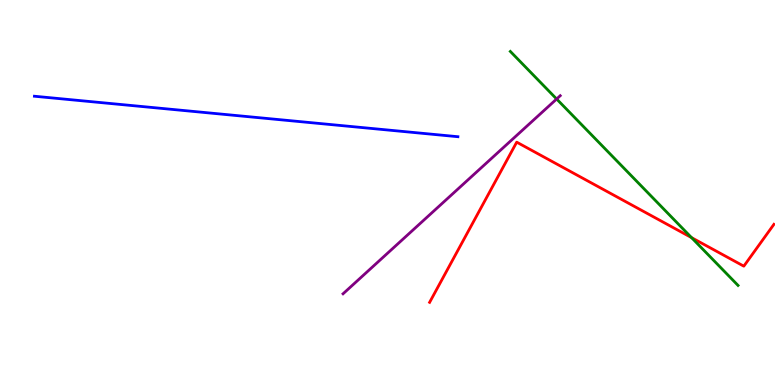[{'lines': ['blue', 'red'], 'intersections': []}, {'lines': ['green', 'red'], 'intersections': [{'x': 8.92, 'y': 3.83}]}, {'lines': ['purple', 'red'], 'intersections': []}, {'lines': ['blue', 'green'], 'intersections': []}, {'lines': ['blue', 'purple'], 'intersections': []}, {'lines': ['green', 'purple'], 'intersections': [{'x': 7.18, 'y': 7.43}]}]